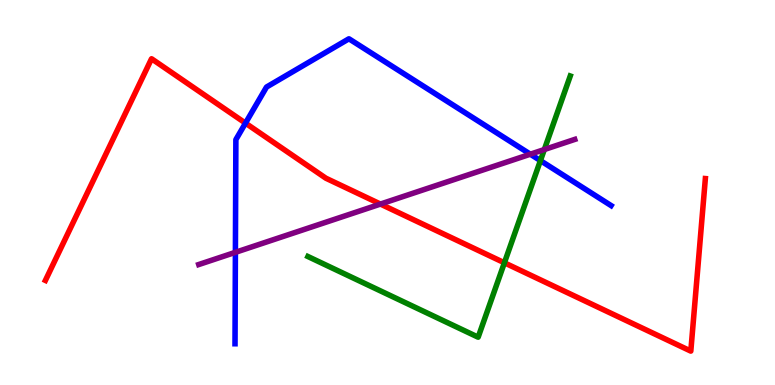[{'lines': ['blue', 'red'], 'intersections': [{'x': 3.17, 'y': 6.8}]}, {'lines': ['green', 'red'], 'intersections': [{'x': 6.51, 'y': 3.17}]}, {'lines': ['purple', 'red'], 'intersections': [{'x': 4.91, 'y': 4.7}]}, {'lines': ['blue', 'green'], 'intersections': [{'x': 6.97, 'y': 5.83}]}, {'lines': ['blue', 'purple'], 'intersections': [{'x': 3.04, 'y': 3.45}, {'x': 6.84, 'y': 5.99}]}, {'lines': ['green', 'purple'], 'intersections': [{'x': 7.02, 'y': 6.12}]}]